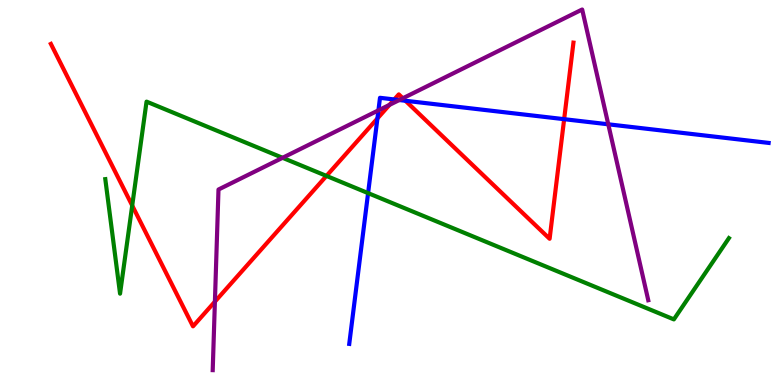[{'lines': ['blue', 'red'], 'intersections': [{'x': 4.87, 'y': 6.92}, {'x': 5.09, 'y': 7.42}, {'x': 5.23, 'y': 7.38}, {'x': 7.28, 'y': 6.9}]}, {'lines': ['green', 'red'], 'intersections': [{'x': 1.71, 'y': 4.66}, {'x': 4.21, 'y': 5.43}]}, {'lines': ['purple', 'red'], 'intersections': [{'x': 2.77, 'y': 2.16}, {'x': 5.03, 'y': 7.28}, {'x': 5.2, 'y': 7.45}]}, {'lines': ['blue', 'green'], 'intersections': [{'x': 4.75, 'y': 4.98}]}, {'lines': ['blue', 'purple'], 'intersections': [{'x': 4.88, 'y': 7.13}, {'x': 5.15, 'y': 7.4}, {'x': 7.85, 'y': 6.77}]}, {'lines': ['green', 'purple'], 'intersections': [{'x': 3.65, 'y': 5.9}]}]